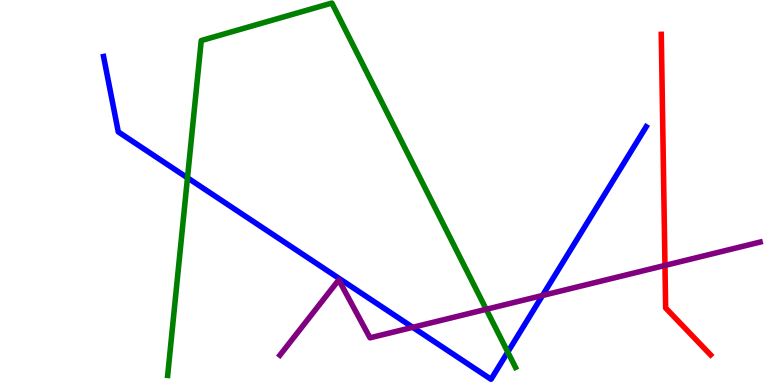[{'lines': ['blue', 'red'], 'intersections': []}, {'lines': ['green', 'red'], 'intersections': []}, {'lines': ['purple', 'red'], 'intersections': [{'x': 8.58, 'y': 3.11}]}, {'lines': ['blue', 'green'], 'intersections': [{'x': 2.42, 'y': 5.38}, {'x': 6.55, 'y': 0.856}]}, {'lines': ['blue', 'purple'], 'intersections': [{'x': 5.33, 'y': 1.5}, {'x': 7.0, 'y': 2.33}]}, {'lines': ['green', 'purple'], 'intersections': [{'x': 6.27, 'y': 1.97}]}]